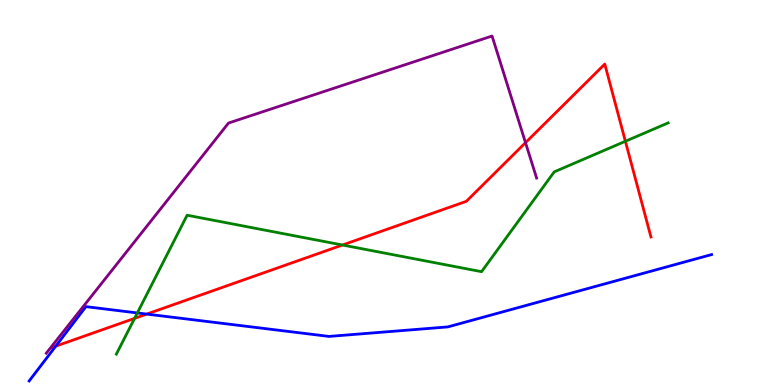[{'lines': ['blue', 'red'], 'intersections': [{'x': 0.719, 'y': 1.01}, {'x': 1.89, 'y': 1.84}]}, {'lines': ['green', 'red'], 'intersections': [{'x': 1.74, 'y': 1.73}, {'x': 4.42, 'y': 3.64}, {'x': 8.07, 'y': 6.33}]}, {'lines': ['purple', 'red'], 'intersections': [{'x': 6.78, 'y': 6.29}]}, {'lines': ['blue', 'green'], 'intersections': [{'x': 1.77, 'y': 1.87}]}, {'lines': ['blue', 'purple'], 'intersections': []}, {'lines': ['green', 'purple'], 'intersections': []}]